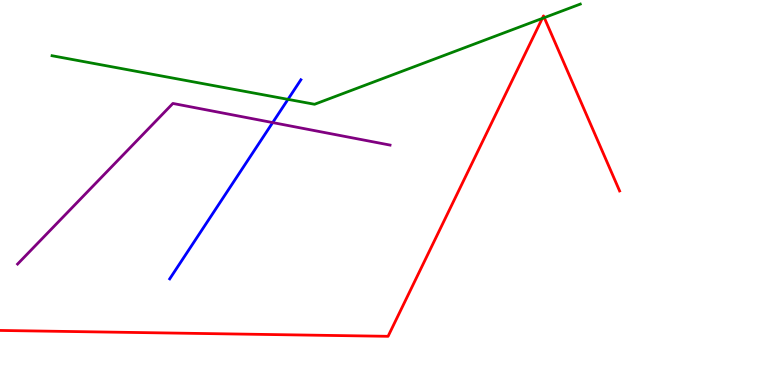[{'lines': ['blue', 'red'], 'intersections': []}, {'lines': ['green', 'red'], 'intersections': [{'x': 7.0, 'y': 9.52}, {'x': 7.02, 'y': 9.54}]}, {'lines': ['purple', 'red'], 'intersections': []}, {'lines': ['blue', 'green'], 'intersections': [{'x': 3.72, 'y': 7.42}]}, {'lines': ['blue', 'purple'], 'intersections': [{'x': 3.52, 'y': 6.82}]}, {'lines': ['green', 'purple'], 'intersections': []}]